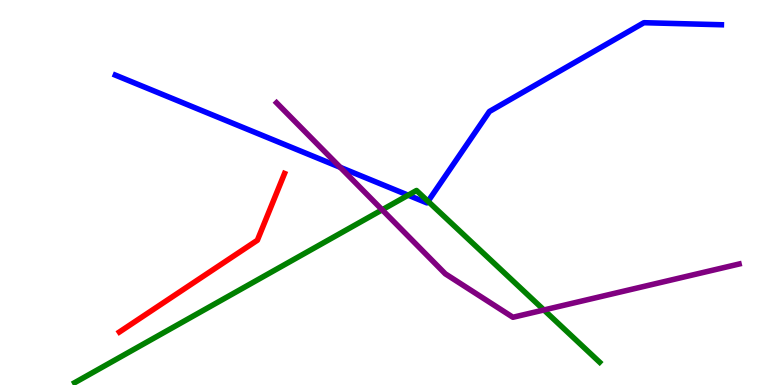[{'lines': ['blue', 'red'], 'intersections': []}, {'lines': ['green', 'red'], 'intersections': []}, {'lines': ['purple', 'red'], 'intersections': []}, {'lines': ['blue', 'green'], 'intersections': [{'x': 5.27, 'y': 4.93}, {'x': 5.52, 'y': 4.77}]}, {'lines': ['blue', 'purple'], 'intersections': [{'x': 4.39, 'y': 5.65}]}, {'lines': ['green', 'purple'], 'intersections': [{'x': 4.93, 'y': 4.55}, {'x': 7.02, 'y': 1.95}]}]